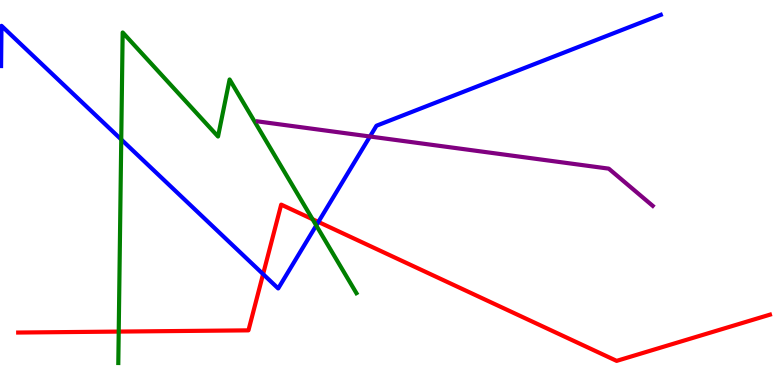[{'lines': ['blue', 'red'], 'intersections': [{'x': 3.39, 'y': 2.88}, {'x': 4.11, 'y': 4.24}]}, {'lines': ['green', 'red'], 'intersections': [{'x': 1.53, 'y': 1.39}, {'x': 4.03, 'y': 4.31}]}, {'lines': ['purple', 'red'], 'intersections': []}, {'lines': ['blue', 'green'], 'intersections': [{'x': 1.56, 'y': 6.38}, {'x': 4.08, 'y': 4.14}]}, {'lines': ['blue', 'purple'], 'intersections': [{'x': 4.77, 'y': 6.45}]}, {'lines': ['green', 'purple'], 'intersections': []}]